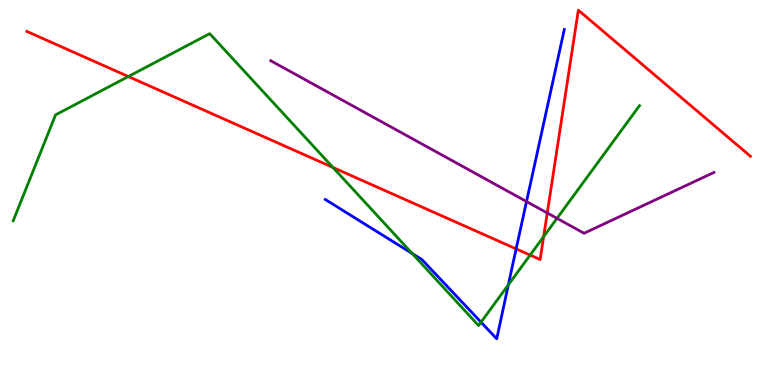[{'lines': ['blue', 'red'], 'intersections': [{'x': 6.66, 'y': 3.54}]}, {'lines': ['green', 'red'], 'intersections': [{'x': 1.66, 'y': 8.01}, {'x': 4.3, 'y': 5.65}, {'x': 6.84, 'y': 3.37}, {'x': 7.01, 'y': 3.85}]}, {'lines': ['purple', 'red'], 'intersections': [{'x': 7.06, 'y': 4.47}]}, {'lines': ['blue', 'green'], 'intersections': [{'x': 5.32, 'y': 3.41}, {'x': 6.21, 'y': 1.63}, {'x': 6.56, 'y': 2.6}]}, {'lines': ['blue', 'purple'], 'intersections': [{'x': 6.79, 'y': 4.76}]}, {'lines': ['green', 'purple'], 'intersections': [{'x': 7.19, 'y': 4.33}]}]